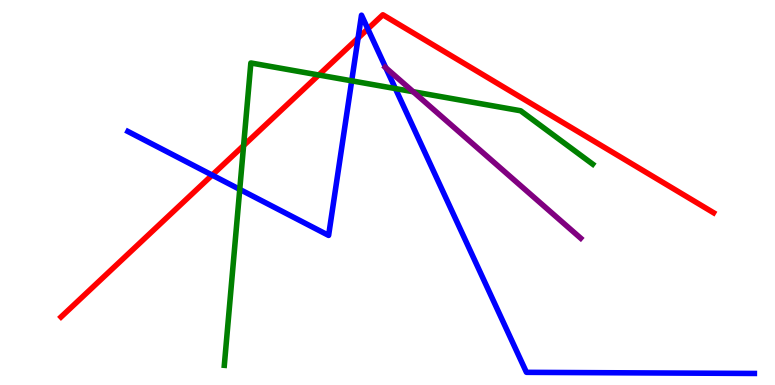[{'lines': ['blue', 'red'], 'intersections': [{'x': 2.74, 'y': 5.45}, {'x': 4.62, 'y': 9.01}, {'x': 4.75, 'y': 9.25}]}, {'lines': ['green', 'red'], 'intersections': [{'x': 3.14, 'y': 6.22}, {'x': 4.11, 'y': 8.05}]}, {'lines': ['purple', 'red'], 'intersections': []}, {'lines': ['blue', 'green'], 'intersections': [{'x': 3.09, 'y': 5.08}, {'x': 4.54, 'y': 7.9}, {'x': 5.1, 'y': 7.7}]}, {'lines': ['blue', 'purple'], 'intersections': [{'x': 4.98, 'y': 8.24}]}, {'lines': ['green', 'purple'], 'intersections': [{'x': 5.33, 'y': 7.62}]}]